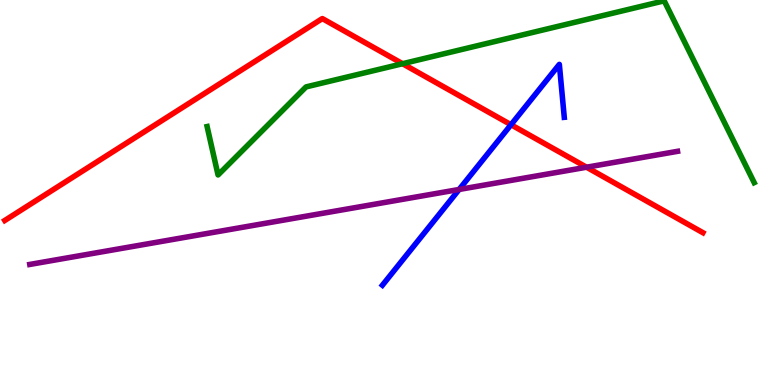[{'lines': ['blue', 'red'], 'intersections': [{'x': 6.59, 'y': 6.76}]}, {'lines': ['green', 'red'], 'intersections': [{'x': 5.19, 'y': 8.35}]}, {'lines': ['purple', 'red'], 'intersections': [{'x': 7.57, 'y': 5.66}]}, {'lines': ['blue', 'green'], 'intersections': []}, {'lines': ['blue', 'purple'], 'intersections': [{'x': 5.92, 'y': 5.08}]}, {'lines': ['green', 'purple'], 'intersections': []}]